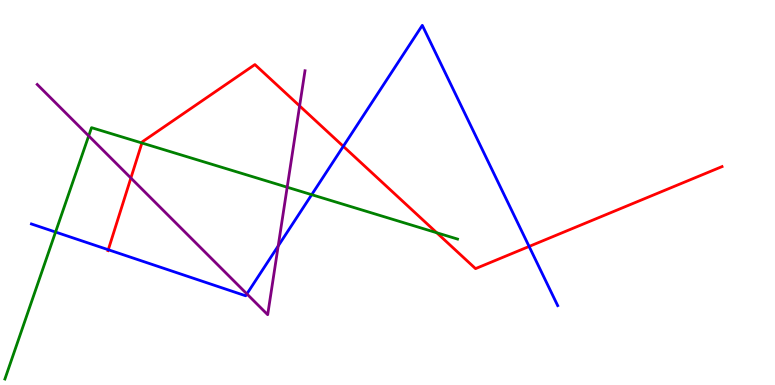[{'lines': ['blue', 'red'], 'intersections': [{'x': 1.4, 'y': 3.51}, {'x': 4.43, 'y': 6.2}, {'x': 6.83, 'y': 3.6}]}, {'lines': ['green', 'red'], 'intersections': [{'x': 1.83, 'y': 6.29}, {'x': 5.64, 'y': 3.95}]}, {'lines': ['purple', 'red'], 'intersections': [{'x': 1.69, 'y': 5.38}, {'x': 3.87, 'y': 7.25}]}, {'lines': ['blue', 'green'], 'intersections': [{'x': 0.717, 'y': 3.97}, {'x': 4.02, 'y': 4.94}]}, {'lines': ['blue', 'purple'], 'intersections': [{'x': 3.19, 'y': 2.37}, {'x': 3.59, 'y': 3.61}]}, {'lines': ['green', 'purple'], 'intersections': [{'x': 1.14, 'y': 6.47}, {'x': 3.71, 'y': 5.14}]}]